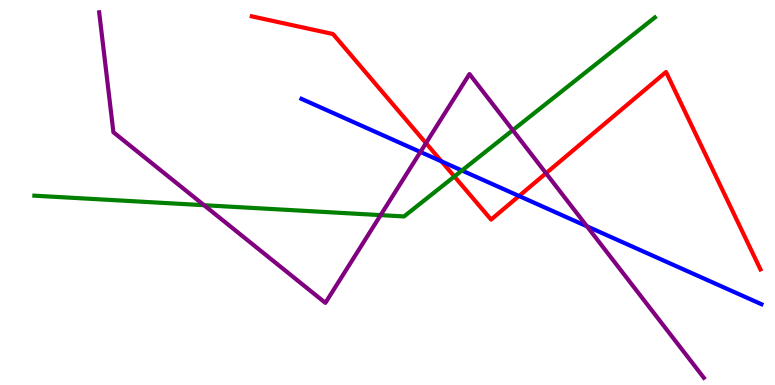[{'lines': ['blue', 'red'], 'intersections': [{'x': 5.7, 'y': 5.81}, {'x': 6.7, 'y': 4.91}]}, {'lines': ['green', 'red'], 'intersections': [{'x': 5.86, 'y': 5.42}]}, {'lines': ['purple', 'red'], 'intersections': [{'x': 5.5, 'y': 6.28}, {'x': 7.05, 'y': 5.5}]}, {'lines': ['blue', 'green'], 'intersections': [{'x': 5.96, 'y': 5.57}]}, {'lines': ['blue', 'purple'], 'intersections': [{'x': 5.42, 'y': 6.05}, {'x': 7.57, 'y': 4.12}]}, {'lines': ['green', 'purple'], 'intersections': [{'x': 2.63, 'y': 4.67}, {'x': 4.91, 'y': 4.41}, {'x': 6.62, 'y': 6.62}]}]